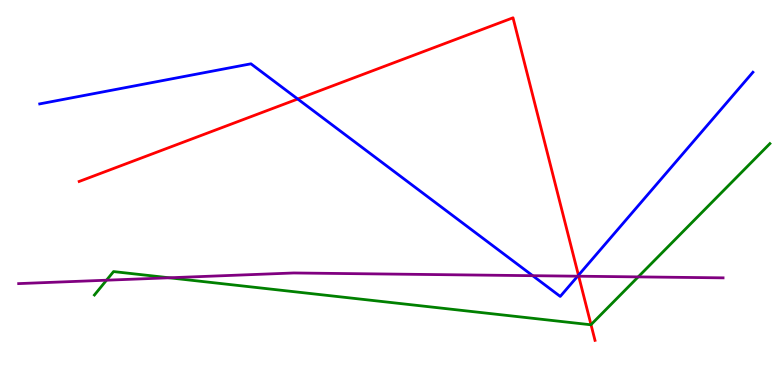[{'lines': ['blue', 'red'], 'intersections': [{'x': 3.84, 'y': 7.43}, {'x': 7.46, 'y': 2.85}]}, {'lines': ['green', 'red'], 'intersections': [{'x': 7.63, 'y': 1.57}]}, {'lines': ['purple', 'red'], 'intersections': [{'x': 7.47, 'y': 2.83}]}, {'lines': ['blue', 'green'], 'intersections': []}, {'lines': ['blue', 'purple'], 'intersections': [{'x': 6.87, 'y': 2.84}, {'x': 7.45, 'y': 2.83}]}, {'lines': ['green', 'purple'], 'intersections': [{'x': 1.37, 'y': 2.72}, {'x': 2.18, 'y': 2.78}, {'x': 8.24, 'y': 2.81}]}]